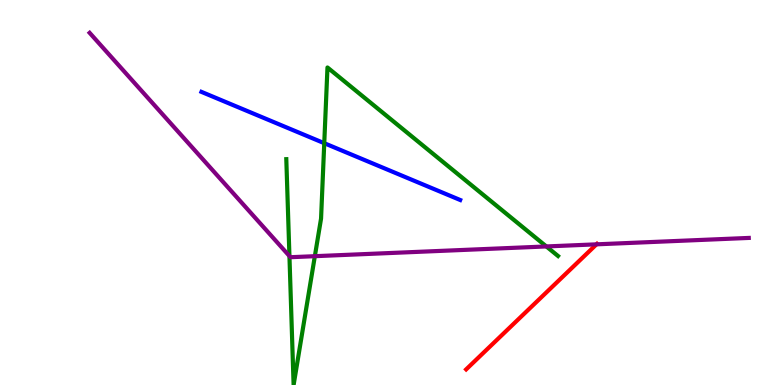[{'lines': ['blue', 'red'], 'intersections': []}, {'lines': ['green', 'red'], 'intersections': []}, {'lines': ['purple', 'red'], 'intersections': [{'x': 7.7, 'y': 3.65}]}, {'lines': ['blue', 'green'], 'intersections': [{'x': 4.18, 'y': 6.28}]}, {'lines': ['blue', 'purple'], 'intersections': []}, {'lines': ['green', 'purple'], 'intersections': [{'x': 3.73, 'y': 3.35}, {'x': 4.06, 'y': 3.35}, {'x': 7.05, 'y': 3.6}]}]